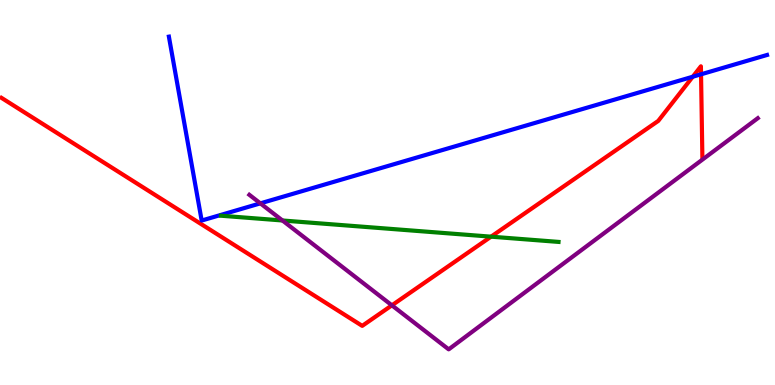[{'lines': ['blue', 'red'], 'intersections': [{'x': 8.94, 'y': 8.01}, {'x': 9.05, 'y': 8.07}]}, {'lines': ['green', 'red'], 'intersections': [{'x': 6.34, 'y': 3.85}]}, {'lines': ['purple', 'red'], 'intersections': [{'x': 5.06, 'y': 2.07}]}, {'lines': ['blue', 'green'], 'intersections': []}, {'lines': ['blue', 'purple'], 'intersections': [{'x': 3.36, 'y': 4.72}]}, {'lines': ['green', 'purple'], 'intersections': [{'x': 3.64, 'y': 4.27}]}]